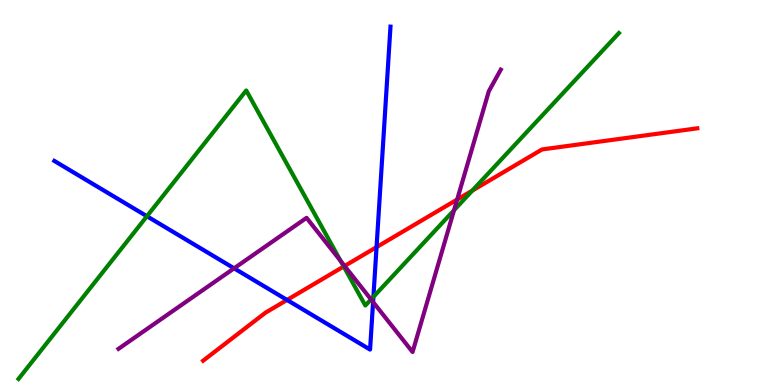[{'lines': ['blue', 'red'], 'intersections': [{'x': 3.7, 'y': 2.21}, {'x': 4.86, 'y': 3.58}]}, {'lines': ['green', 'red'], 'intersections': [{'x': 4.44, 'y': 3.08}, {'x': 6.09, 'y': 5.05}]}, {'lines': ['purple', 'red'], 'intersections': [{'x': 4.45, 'y': 3.09}, {'x': 5.9, 'y': 4.82}]}, {'lines': ['blue', 'green'], 'intersections': [{'x': 1.9, 'y': 4.38}, {'x': 4.82, 'y': 2.29}]}, {'lines': ['blue', 'purple'], 'intersections': [{'x': 3.02, 'y': 3.03}, {'x': 4.81, 'y': 2.16}]}, {'lines': ['green', 'purple'], 'intersections': [{'x': 4.4, 'y': 3.22}, {'x': 4.79, 'y': 2.22}, {'x': 5.86, 'y': 4.54}]}]